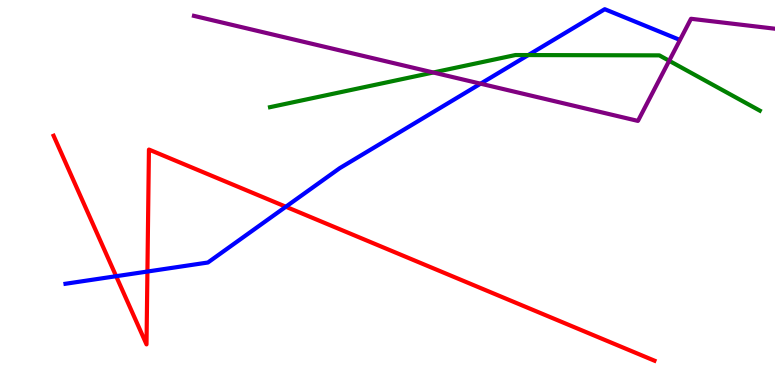[{'lines': ['blue', 'red'], 'intersections': [{'x': 1.5, 'y': 2.83}, {'x': 1.9, 'y': 2.95}, {'x': 3.69, 'y': 4.63}]}, {'lines': ['green', 'red'], 'intersections': []}, {'lines': ['purple', 'red'], 'intersections': []}, {'lines': ['blue', 'green'], 'intersections': [{'x': 6.82, 'y': 8.57}]}, {'lines': ['blue', 'purple'], 'intersections': [{'x': 6.2, 'y': 7.83}]}, {'lines': ['green', 'purple'], 'intersections': [{'x': 5.59, 'y': 8.12}, {'x': 8.63, 'y': 8.42}]}]